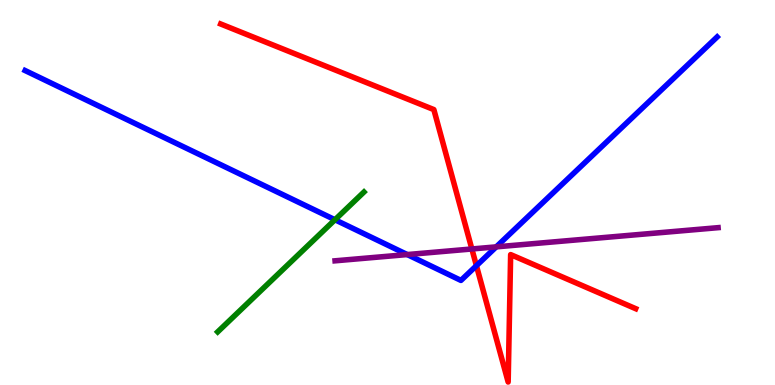[{'lines': ['blue', 'red'], 'intersections': [{'x': 6.15, 'y': 3.1}]}, {'lines': ['green', 'red'], 'intersections': []}, {'lines': ['purple', 'red'], 'intersections': [{'x': 6.09, 'y': 3.53}]}, {'lines': ['blue', 'green'], 'intersections': [{'x': 4.32, 'y': 4.29}]}, {'lines': ['blue', 'purple'], 'intersections': [{'x': 5.26, 'y': 3.39}, {'x': 6.4, 'y': 3.59}]}, {'lines': ['green', 'purple'], 'intersections': []}]